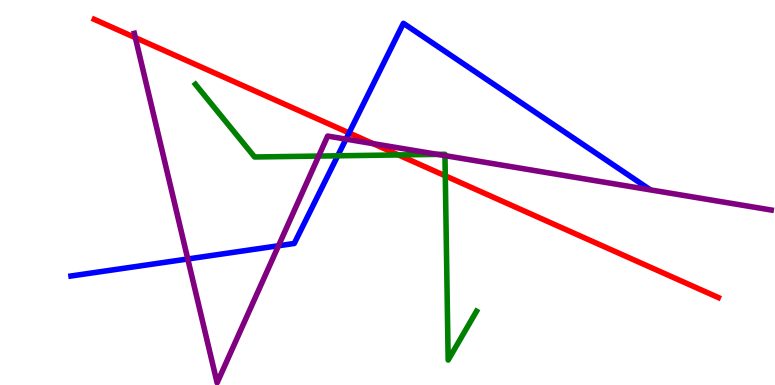[{'lines': ['blue', 'red'], 'intersections': [{'x': 4.5, 'y': 6.55}]}, {'lines': ['green', 'red'], 'intersections': [{'x': 5.14, 'y': 5.98}, {'x': 5.75, 'y': 5.43}]}, {'lines': ['purple', 'red'], 'intersections': [{'x': 1.75, 'y': 9.02}, {'x': 4.81, 'y': 6.27}]}, {'lines': ['blue', 'green'], 'intersections': [{'x': 4.36, 'y': 5.95}]}, {'lines': ['blue', 'purple'], 'intersections': [{'x': 2.42, 'y': 3.27}, {'x': 3.59, 'y': 3.62}, {'x': 4.46, 'y': 6.39}]}, {'lines': ['green', 'purple'], 'intersections': [{'x': 4.11, 'y': 5.95}, {'x': 5.65, 'y': 5.99}, {'x': 5.74, 'y': 5.96}]}]